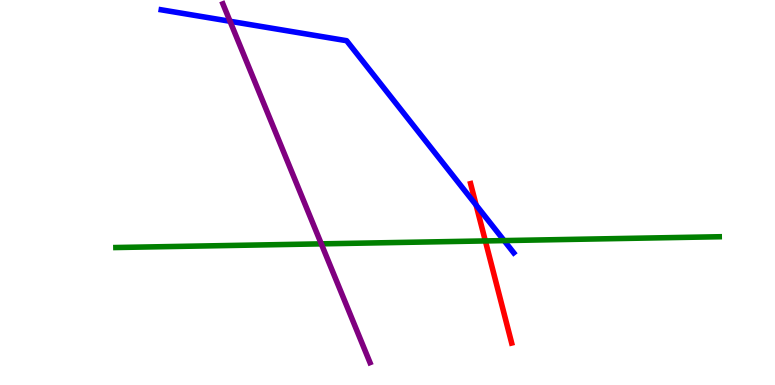[{'lines': ['blue', 'red'], 'intersections': [{'x': 6.14, 'y': 4.67}]}, {'lines': ['green', 'red'], 'intersections': [{'x': 6.26, 'y': 3.74}]}, {'lines': ['purple', 'red'], 'intersections': []}, {'lines': ['blue', 'green'], 'intersections': [{'x': 6.5, 'y': 3.75}]}, {'lines': ['blue', 'purple'], 'intersections': [{'x': 2.97, 'y': 9.45}]}, {'lines': ['green', 'purple'], 'intersections': [{'x': 4.15, 'y': 3.67}]}]